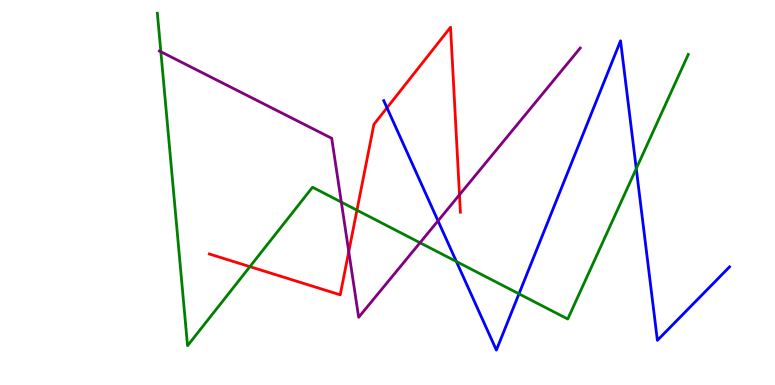[{'lines': ['blue', 'red'], 'intersections': [{'x': 4.99, 'y': 7.2}]}, {'lines': ['green', 'red'], 'intersections': [{'x': 3.22, 'y': 3.07}, {'x': 4.61, 'y': 4.54}]}, {'lines': ['purple', 'red'], 'intersections': [{'x': 4.5, 'y': 3.46}, {'x': 5.93, 'y': 4.94}]}, {'lines': ['blue', 'green'], 'intersections': [{'x': 5.89, 'y': 3.21}, {'x': 6.7, 'y': 2.37}, {'x': 8.21, 'y': 5.62}]}, {'lines': ['blue', 'purple'], 'intersections': [{'x': 5.65, 'y': 4.26}]}, {'lines': ['green', 'purple'], 'intersections': [{'x': 2.08, 'y': 8.66}, {'x': 4.4, 'y': 4.75}, {'x': 5.42, 'y': 3.7}]}]